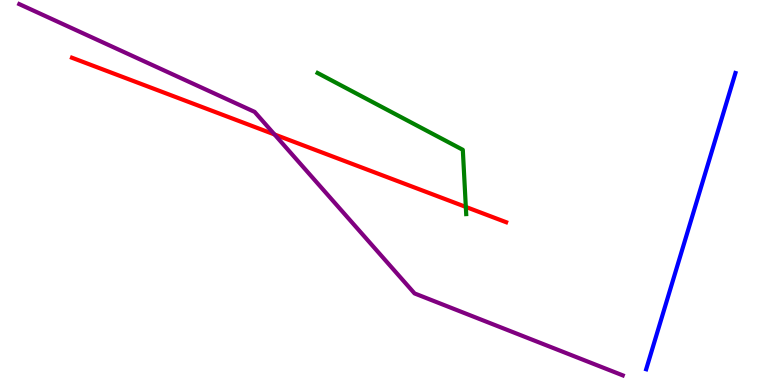[{'lines': ['blue', 'red'], 'intersections': []}, {'lines': ['green', 'red'], 'intersections': [{'x': 6.01, 'y': 4.63}]}, {'lines': ['purple', 'red'], 'intersections': [{'x': 3.54, 'y': 6.51}]}, {'lines': ['blue', 'green'], 'intersections': []}, {'lines': ['blue', 'purple'], 'intersections': []}, {'lines': ['green', 'purple'], 'intersections': []}]